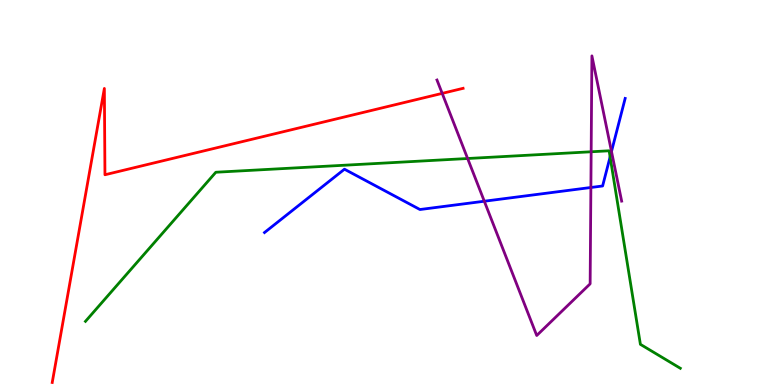[{'lines': ['blue', 'red'], 'intersections': []}, {'lines': ['green', 'red'], 'intersections': []}, {'lines': ['purple', 'red'], 'intersections': [{'x': 5.71, 'y': 7.57}]}, {'lines': ['blue', 'green'], 'intersections': [{'x': 7.87, 'y': 5.93}]}, {'lines': ['blue', 'purple'], 'intersections': [{'x': 6.25, 'y': 4.77}, {'x': 7.62, 'y': 5.13}, {'x': 7.89, 'y': 6.06}]}, {'lines': ['green', 'purple'], 'intersections': [{'x': 6.03, 'y': 5.88}, {'x': 7.63, 'y': 6.06}]}]